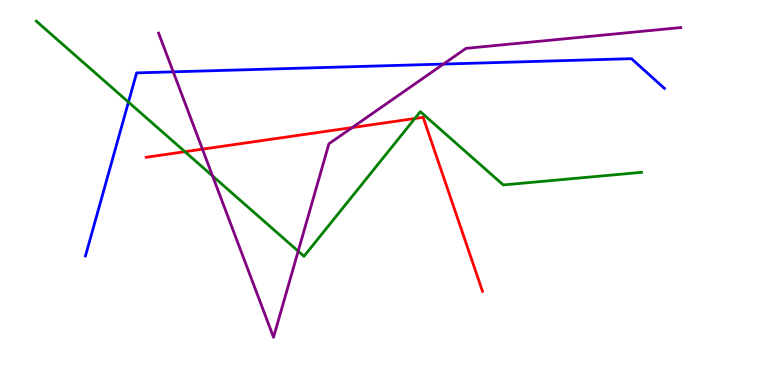[{'lines': ['blue', 'red'], 'intersections': []}, {'lines': ['green', 'red'], 'intersections': [{'x': 2.39, 'y': 6.06}, {'x': 5.35, 'y': 6.92}]}, {'lines': ['purple', 'red'], 'intersections': [{'x': 2.61, 'y': 6.13}, {'x': 4.54, 'y': 6.69}]}, {'lines': ['blue', 'green'], 'intersections': [{'x': 1.66, 'y': 7.35}]}, {'lines': ['blue', 'purple'], 'intersections': [{'x': 2.24, 'y': 8.13}, {'x': 5.72, 'y': 8.34}]}, {'lines': ['green', 'purple'], 'intersections': [{'x': 2.74, 'y': 5.43}, {'x': 3.85, 'y': 3.48}]}]